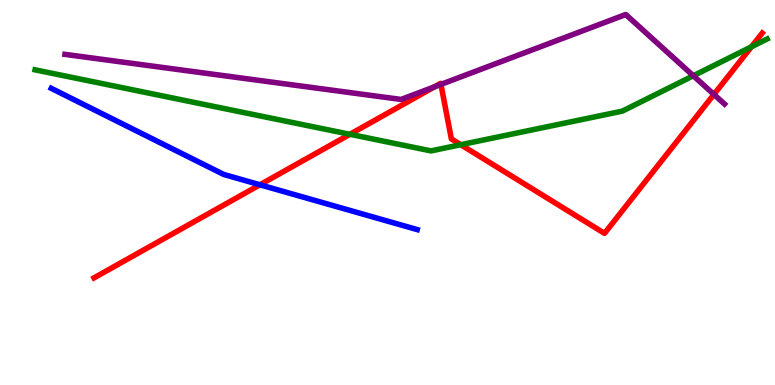[{'lines': ['blue', 'red'], 'intersections': [{'x': 3.35, 'y': 5.2}]}, {'lines': ['green', 'red'], 'intersections': [{'x': 4.51, 'y': 6.51}, {'x': 5.95, 'y': 6.24}, {'x': 9.7, 'y': 8.78}]}, {'lines': ['purple', 'red'], 'intersections': [{'x': 5.61, 'y': 7.75}, {'x': 5.69, 'y': 7.81}, {'x': 9.21, 'y': 7.55}]}, {'lines': ['blue', 'green'], 'intersections': []}, {'lines': ['blue', 'purple'], 'intersections': []}, {'lines': ['green', 'purple'], 'intersections': [{'x': 8.95, 'y': 8.03}]}]